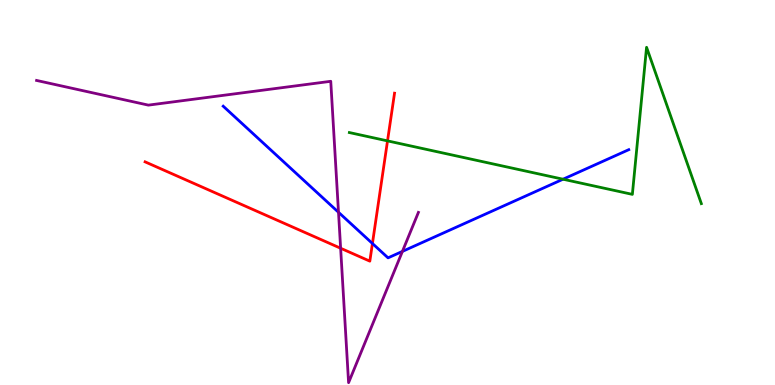[{'lines': ['blue', 'red'], 'intersections': [{'x': 4.81, 'y': 3.68}]}, {'lines': ['green', 'red'], 'intersections': [{'x': 5.0, 'y': 6.34}]}, {'lines': ['purple', 'red'], 'intersections': [{'x': 4.4, 'y': 3.55}]}, {'lines': ['blue', 'green'], 'intersections': [{'x': 7.26, 'y': 5.34}]}, {'lines': ['blue', 'purple'], 'intersections': [{'x': 4.37, 'y': 4.49}, {'x': 5.19, 'y': 3.47}]}, {'lines': ['green', 'purple'], 'intersections': []}]